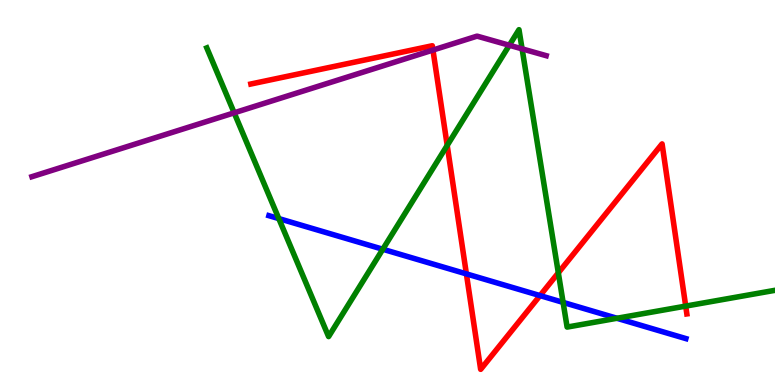[{'lines': ['blue', 'red'], 'intersections': [{'x': 6.02, 'y': 2.89}, {'x': 6.97, 'y': 2.32}]}, {'lines': ['green', 'red'], 'intersections': [{'x': 5.77, 'y': 6.22}, {'x': 7.2, 'y': 2.91}, {'x': 8.85, 'y': 2.05}]}, {'lines': ['purple', 'red'], 'intersections': [{'x': 5.59, 'y': 8.7}]}, {'lines': ['blue', 'green'], 'intersections': [{'x': 3.6, 'y': 4.32}, {'x': 4.94, 'y': 3.53}, {'x': 7.27, 'y': 2.15}, {'x': 7.96, 'y': 1.73}]}, {'lines': ['blue', 'purple'], 'intersections': []}, {'lines': ['green', 'purple'], 'intersections': [{'x': 3.02, 'y': 7.07}, {'x': 6.57, 'y': 8.82}, {'x': 6.74, 'y': 8.73}]}]